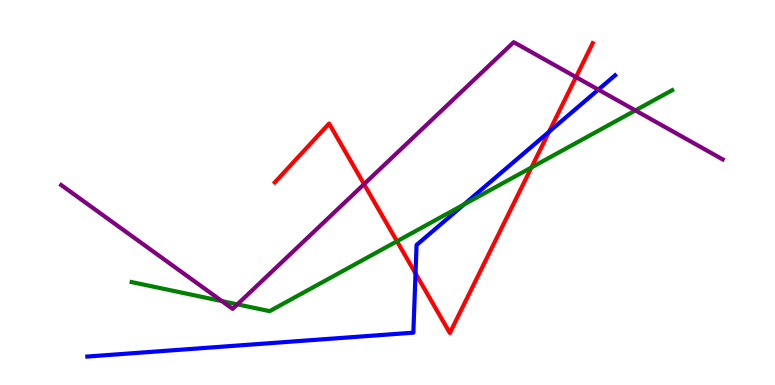[{'lines': ['blue', 'red'], 'intersections': [{'x': 5.36, 'y': 2.9}, {'x': 7.08, 'y': 6.58}]}, {'lines': ['green', 'red'], 'intersections': [{'x': 5.12, 'y': 3.73}, {'x': 6.86, 'y': 5.65}]}, {'lines': ['purple', 'red'], 'intersections': [{'x': 4.7, 'y': 5.22}, {'x': 7.43, 'y': 8.0}]}, {'lines': ['blue', 'green'], 'intersections': [{'x': 5.99, 'y': 4.69}]}, {'lines': ['blue', 'purple'], 'intersections': [{'x': 7.72, 'y': 7.67}]}, {'lines': ['green', 'purple'], 'intersections': [{'x': 2.86, 'y': 2.18}, {'x': 3.06, 'y': 2.09}, {'x': 8.2, 'y': 7.13}]}]